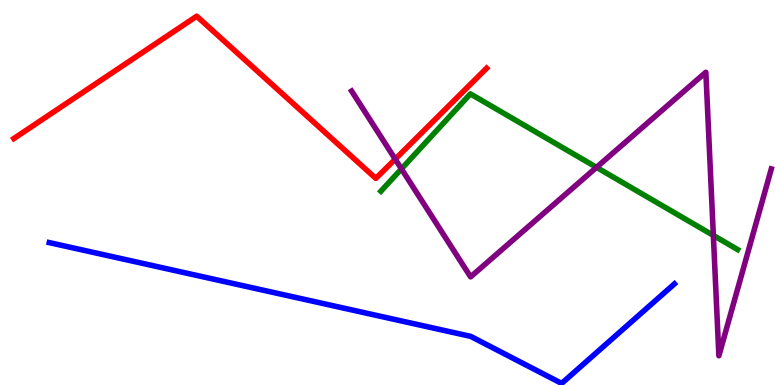[{'lines': ['blue', 'red'], 'intersections': []}, {'lines': ['green', 'red'], 'intersections': []}, {'lines': ['purple', 'red'], 'intersections': [{'x': 5.1, 'y': 5.87}]}, {'lines': ['blue', 'green'], 'intersections': []}, {'lines': ['blue', 'purple'], 'intersections': []}, {'lines': ['green', 'purple'], 'intersections': [{'x': 5.18, 'y': 5.61}, {'x': 7.7, 'y': 5.65}, {'x': 9.2, 'y': 3.89}]}]